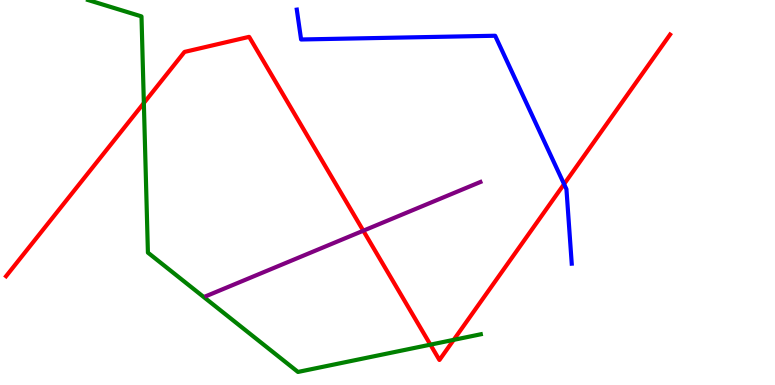[{'lines': ['blue', 'red'], 'intersections': [{'x': 7.28, 'y': 5.22}]}, {'lines': ['green', 'red'], 'intersections': [{'x': 1.86, 'y': 7.32}, {'x': 5.55, 'y': 1.05}, {'x': 5.85, 'y': 1.17}]}, {'lines': ['purple', 'red'], 'intersections': [{'x': 4.69, 'y': 4.01}]}, {'lines': ['blue', 'green'], 'intersections': []}, {'lines': ['blue', 'purple'], 'intersections': []}, {'lines': ['green', 'purple'], 'intersections': []}]